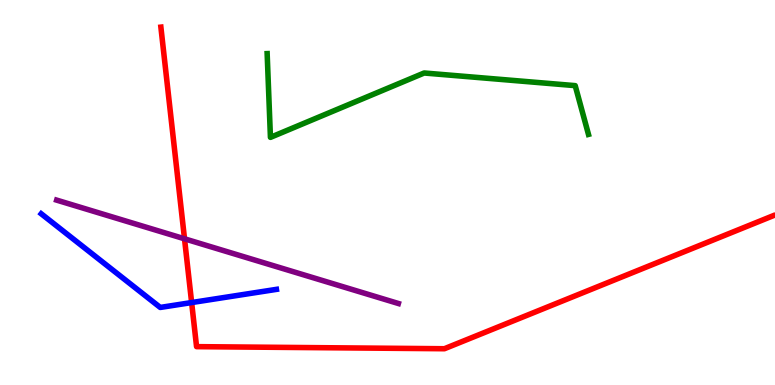[{'lines': ['blue', 'red'], 'intersections': [{'x': 2.47, 'y': 2.14}]}, {'lines': ['green', 'red'], 'intersections': []}, {'lines': ['purple', 'red'], 'intersections': [{'x': 2.38, 'y': 3.8}]}, {'lines': ['blue', 'green'], 'intersections': []}, {'lines': ['blue', 'purple'], 'intersections': []}, {'lines': ['green', 'purple'], 'intersections': []}]